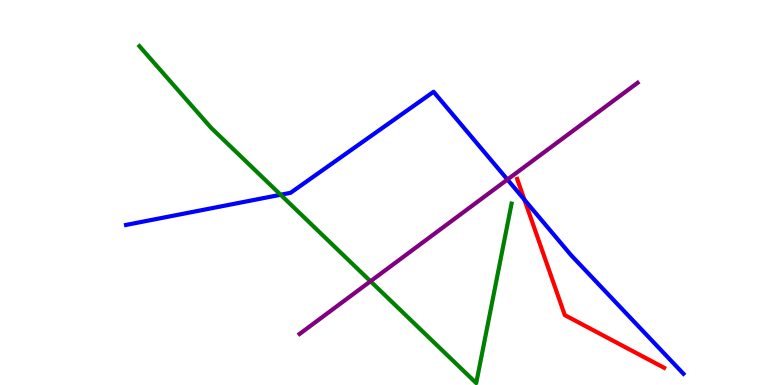[{'lines': ['blue', 'red'], 'intersections': [{'x': 6.77, 'y': 4.81}]}, {'lines': ['green', 'red'], 'intersections': []}, {'lines': ['purple', 'red'], 'intersections': []}, {'lines': ['blue', 'green'], 'intersections': [{'x': 3.62, 'y': 4.94}]}, {'lines': ['blue', 'purple'], 'intersections': [{'x': 6.55, 'y': 5.34}]}, {'lines': ['green', 'purple'], 'intersections': [{'x': 4.78, 'y': 2.69}]}]